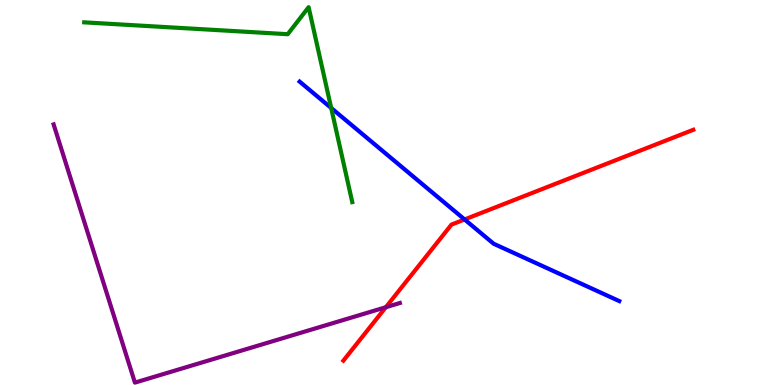[{'lines': ['blue', 'red'], 'intersections': [{'x': 5.99, 'y': 4.3}]}, {'lines': ['green', 'red'], 'intersections': []}, {'lines': ['purple', 'red'], 'intersections': [{'x': 4.98, 'y': 2.02}]}, {'lines': ['blue', 'green'], 'intersections': [{'x': 4.27, 'y': 7.19}]}, {'lines': ['blue', 'purple'], 'intersections': []}, {'lines': ['green', 'purple'], 'intersections': []}]